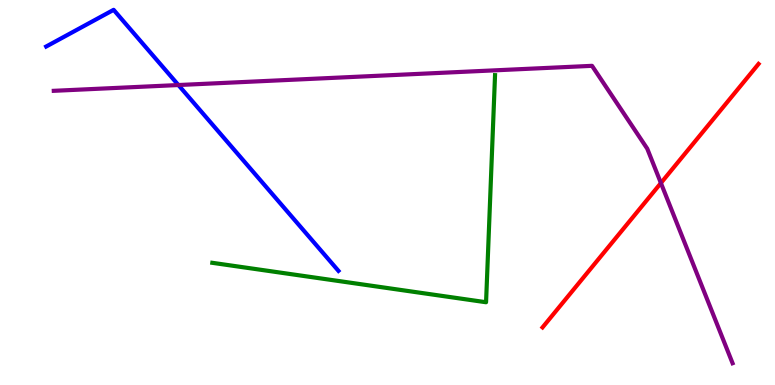[{'lines': ['blue', 'red'], 'intersections': []}, {'lines': ['green', 'red'], 'intersections': []}, {'lines': ['purple', 'red'], 'intersections': [{'x': 8.53, 'y': 5.25}]}, {'lines': ['blue', 'green'], 'intersections': []}, {'lines': ['blue', 'purple'], 'intersections': [{'x': 2.3, 'y': 7.79}]}, {'lines': ['green', 'purple'], 'intersections': []}]